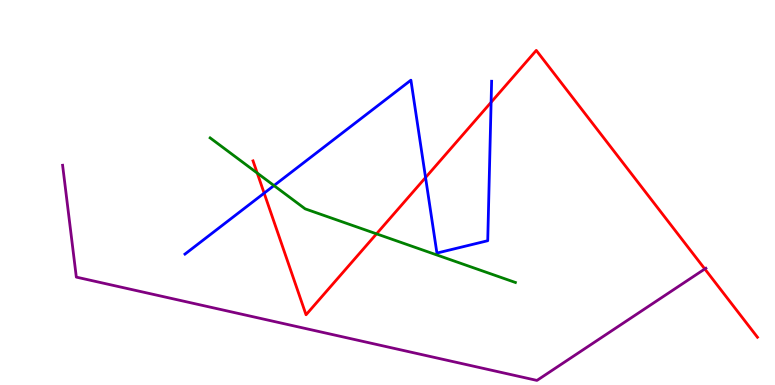[{'lines': ['blue', 'red'], 'intersections': [{'x': 3.41, 'y': 4.98}, {'x': 5.49, 'y': 5.39}, {'x': 6.34, 'y': 7.34}]}, {'lines': ['green', 'red'], 'intersections': [{'x': 3.32, 'y': 5.51}, {'x': 4.86, 'y': 3.93}]}, {'lines': ['purple', 'red'], 'intersections': [{'x': 9.09, 'y': 3.01}]}, {'lines': ['blue', 'green'], 'intersections': [{'x': 3.54, 'y': 5.18}]}, {'lines': ['blue', 'purple'], 'intersections': []}, {'lines': ['green', 'purple'], 'intersections': []}]